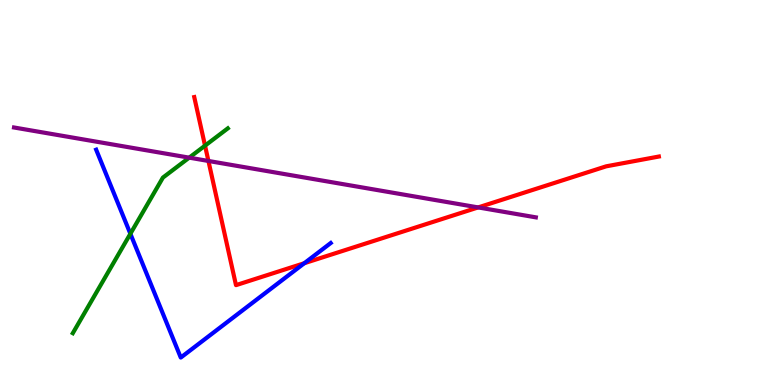[{'lines': ['blue', 'red'], 'intersections': [{'x': 3.93, 'y': 3.16}]}, {'lines': ['green', 'red'], 'intersections': [{'x': 2.65, 'y': 6.22}]}, {'lines': ['purple', 'red'], 'intersections': [{'x': 2.69, 'y': 5.82}, {'x': 6.17, 'y': 4.61}]}, {'lines': ['blue', 'green'], 'intersections': [{'x': 1.68, 'y': 3.93}]}, {'lines': ['blue', 'purple'], 'intersections': []}, {'lines': ['green', 'purple'], 'intersections': [{'x': 2.44, 'y': 5.91}]}]